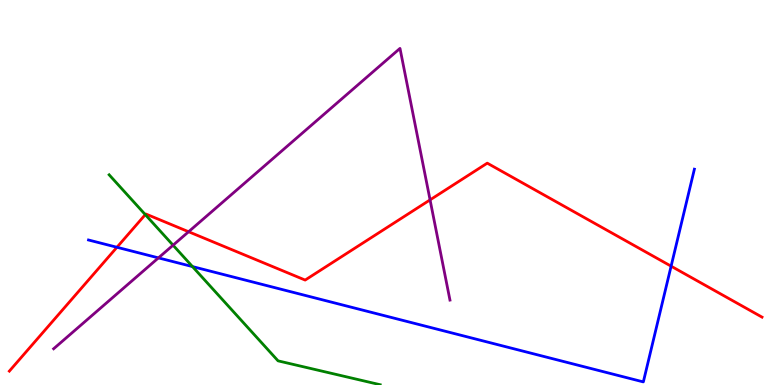[{'lines': ['blue', 'red'], 'intersections': [{'x': 1.51, 'y': 3.58}, {'x': 8.66, 'y': 3.09}]}, {'lines': ['green', 'red'], 'intersections': [{'x': 1.87, 'y': 4.43}]}, {'lines': ['purple', 'red'], 'intersections': [{'x': 2.43, 'y': 3.98}, {'x': 5.55, 'y': 4.81}]}, {'lines': ['blue', 'green'], 'intersections': [{'x': 2.48, 'y': 3.08}]}, {'lines': ['blue', 'purple'], 'intersections': [{'x': 2.04, 'y': 3.3}]}, {'lines': ['green', 'purple'], 'intersections': [{'x': 2.23, 'y': 3.63}]}]